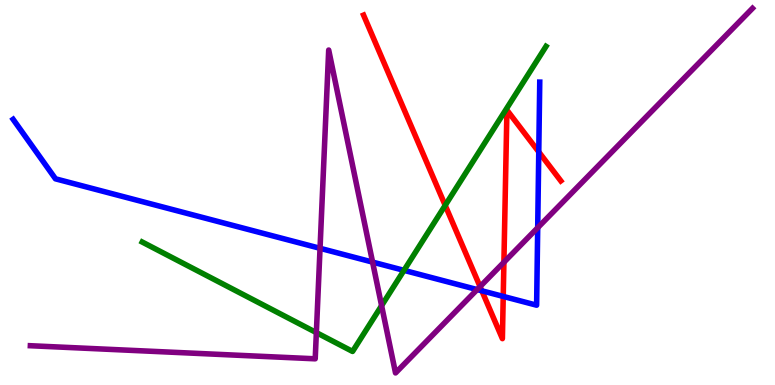[{'lines': ['blue', 'red'], 'intersections': [{'x': 6.22, 'y': 2.45}, {'x': 6.49, 'y': 2.3}, {'x': 6.95, 'y': 6.05}]}, {'lines': ['green', 'red'], 'intersections': [{'x': 5.74, 'y': 4.67}]}, {'lines': ['purple', 'red'], 'intersections': [{'x': 6.19, 'y': 2.56}, {'x': 6.5, 'y': 3.19}]}, {'lines': ['blue', 'green'], 'intersections': [{'x': 5.21, 'y': 2.98}]}, {'lines': ['blue', 'purple'], 'intersections': [{'x': 4.13, 'y': 3.55}, {'x': 4.81, 'y': 3.19}, {'x': 6.16, 'y': 2.48}, {'x': 6.94, 'y': 4.09}]}, {'lines': ['green', 'purple'], 'intersections': [{'x': 4.08, 'y': 1.36}, {'x': 4.92, 'y': 2.06}]}]